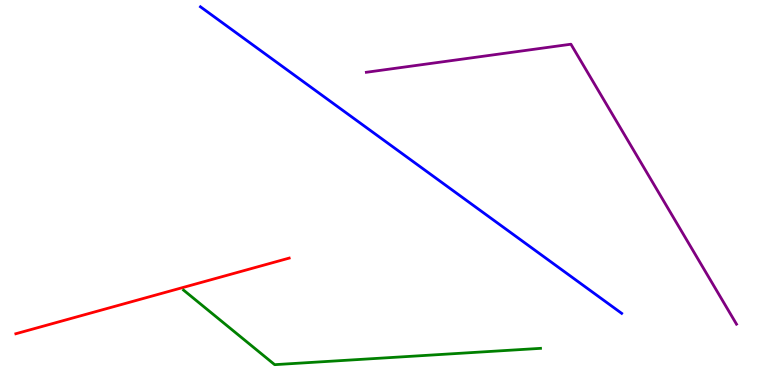[{'lines': ['blue', 'red'], 'intersections': []}, {'lines': ['green', 'red'], 'intersections': []}, {'lines': ['purple', 'red'], 'intersections': []}, {'lines': ['blue', 'green'], 'intersections': []}, {'lines': ['blue', 'purple'], 'intersections': []}, {'lines': ['green', 'purple'], 'intersections': []}]